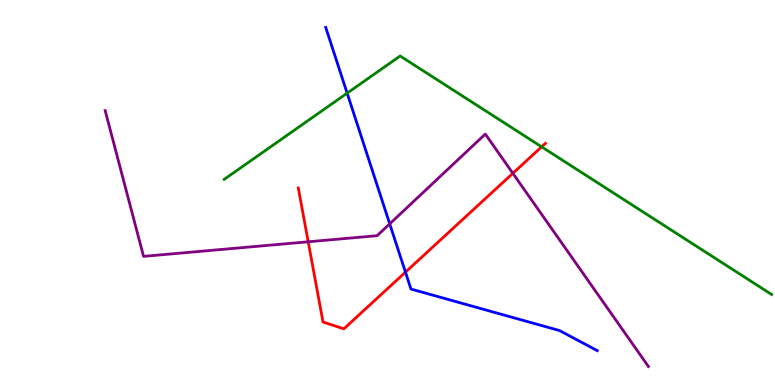[{'lines': ['blue', 'red'], 'intersections': [{'x': 5.23, 'y': 2.93}]}, {'lines': ['green', 'red'], 'intersections': [{'x': 6.99, 'y': 6.19}]}, {'lines': ['purple', 'red'], 'intersections': [{'x': 3.98, 'y': 3.72}, {'x': 6.62, 'y': 5.5}]}, {'lines': ['blue', 'green'], 'intersections': [{'x': 4.48, 'y': 7.58}]}, {'lines': ['blue', 'purple'], 'intersections': [{'x': 5.03, 'y': 4.19}]}, {'lines': ['green', 'purple'], 'intersections': []}]